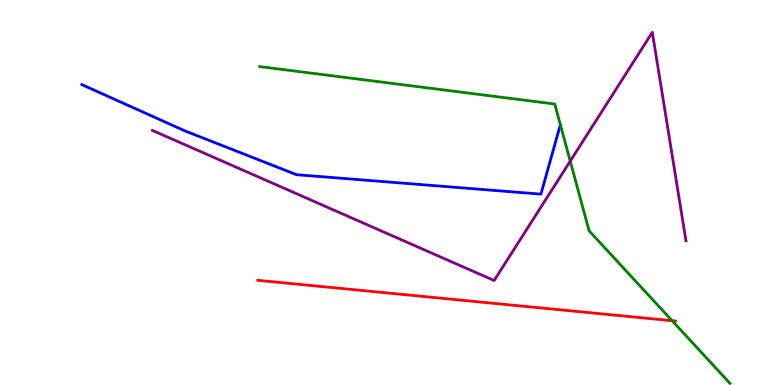[{'lines': ['blue', 'red'], 'intersections': []}, {'lines': ['green', 'red'], 'intersections': [{'x': 8.67, 'y': 1.67}]}, {'lines': ['purple', 'red'], 'intersections': []}, {'lines': ['blue', 'green'], 'intersections': []}, {'lines': ['blue', 'purple'], 'intersections': []}, {'lines': ['green', 'purple'], 'intersections': [{'x': 7.36, 'y': 5.81}]}]